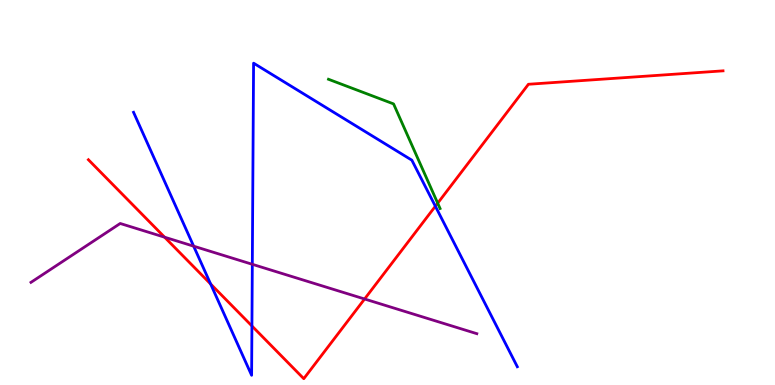[{'lines': ['blue', 'red'], 'intersections': [{'x': 2.72, 'y': 2.62}, {'x': 3.25, 'y': 1.53}, {'x': 5.62, 'y': 4.64}]}, {'lines': ['green', 'red'], 'intersections': [{'x': 5.65, 'y': 4.72}]}, {'lines': ['purple', 'red'], 'intersections': [{'x': 2.12, 'y': 3.84}, {'x': 4.7, 'y': 2.23}]}, {'lines': ['blue', 'green'], 'intersections': []}, {'lines': ['blue', 'purple'], 'intersections': [{'x': 2.5, 'y': 3.61}, {'x': 3.26, 'y': 3.13}]}, {'lines': ['green', 'purple'], 'intersections': []}]